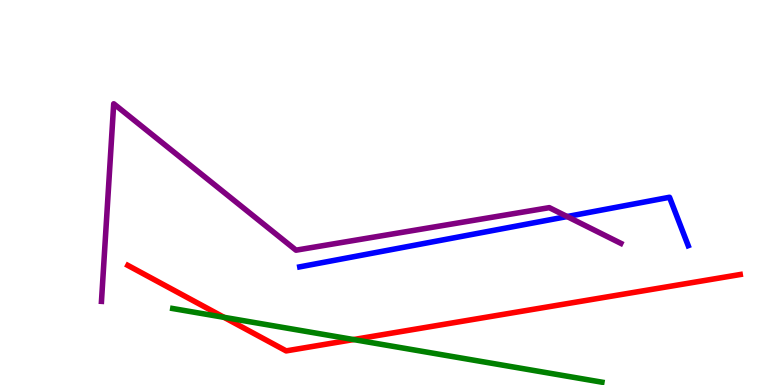[{'lines': ['blue', 'red'], 'intersections': []}, {'lines': ['green', 'red'], 'intersections': [{'x': 2.89, 'y': 1.76}, {'x': 4.56, 'y': 1.18}]}, {'lines': ['purple', 'red'], 'intersections': []}, {'lines': ['blue', 'green'], 'intersections': []}, {'lines': ['blue', 'purple'], 'intersections': [{'x': 7.32, 'y': 4.38}]}, {'lines': ['green', 'purple'], 'intersections': []}]